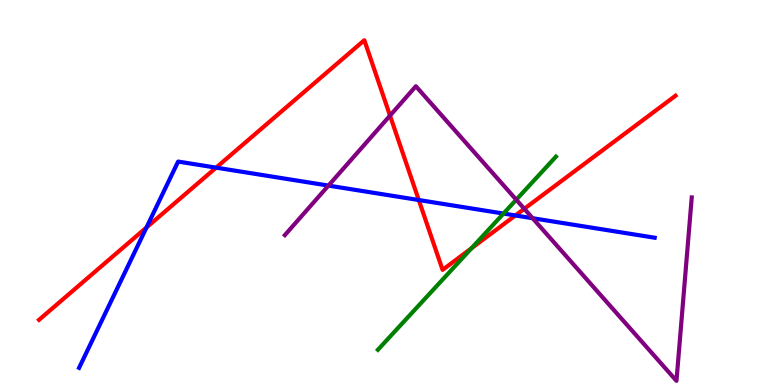[{'lines': ['blue', 'red'], 'intersections': [{'x': 1.89, 'y': 4.09}, {'x': 2.79, 'y': 5.65}, {'x': 5.4, 'y': 4.8}, {'x': 6.65, 'y': 4.4}]}, {'lines': ['green', 'red'], 'intersections': [{'x': 6.08, 'y': 3.55}]}, {'lines': ['purple', 'red'], 'intersections': [{'x': 5.03, 'y': 7.0}, {'x': 6.77, 'y': 4.58}]}, {'lines': ['blue', 'green'], 'intersections': [{'x': 6.5, 'y': 4.45}]}, {'lines': ['blue', 'purple'], 'intersections': [{'x': 4.24, 'y': 5.18}, {'x': 6.87, 'y': 4.33}]}, {'lines': ['green', 'purple'], 'intersections': [{'x': 6.66, 'y': 4.81}]}]